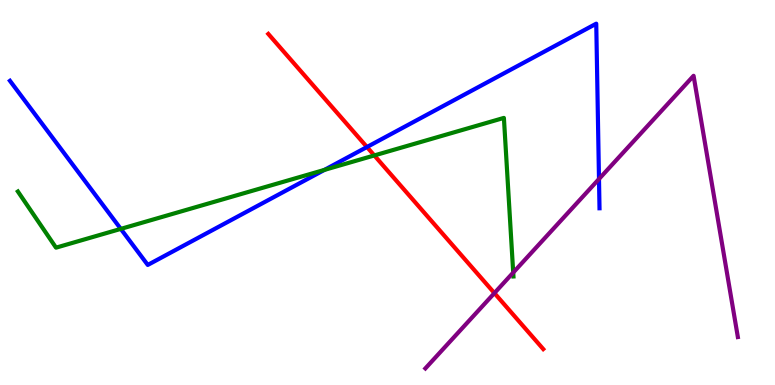[{'lines': ['blue', 'red'], 'intersections': [{'x': 4.73, 'y': 6.18}]}, {'lines': ['green', 'red'], 'intersections': [{'x': 4.83, 'y': 5.96}]}, {'lines': ['purple', 'red'], 'intersections': [{'x': 6.38, 'y': 2.39}]}, {'lines': ['blue', 'green'], 'intersections': [{'x': 1.56, 'y': 4.05}, {'x': 4.19, 'y': 5.59}]}, {'lines': ['blue', 'purple'], 'intersections': [{'x': 7.73, 'y': 5.35}]}, {'lines': ['green', 'purple'], 'intersections': [{'x': 6.62, 'y': 2.92}]}]